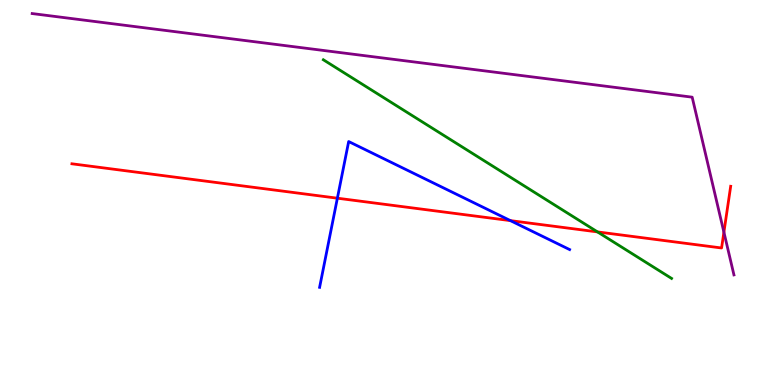[{'lines': ['blue', 'red'], 'intersections': [{'x': 4.35, 'y': 4.85}, {'x': 6.59, 'y': 4.27}]}, {'lines': ['green', 'red'], 'intersections': [{'x': 7.71, 'y': 3.98}]}, {'lines': ['purple', 'red'], 'intersections': [{'x': 9.34, 'y': 3.97}]}, {'lines': ['blue', 'green'], 'intersections': []}, {'lines': ['blue', 'purple'], 'intersections': []}, {'lines': ['green', 'purple'], 'intersections': []}]